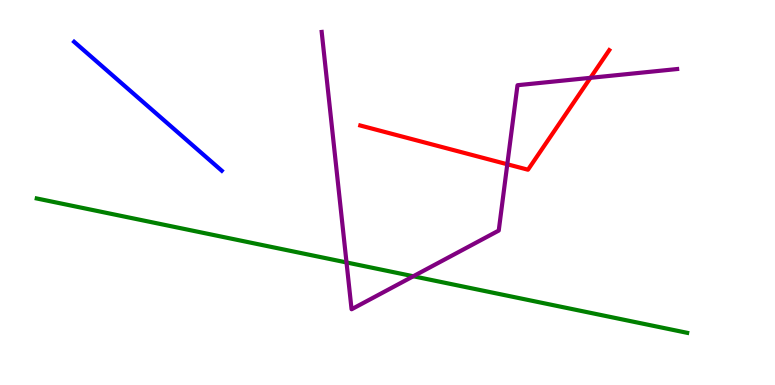[{'lines': ['blue', 'red'], 'intersections': []}, {'lines': ['green', 'red'], 'intersections': []}, {'lines': ['purple', 'red'], 'intersections': [{'x': 6.55, 'y': 5.73}, {'x': 7.62, 'y': 7.98}]}, {'lines': ['blue', 'green'], 'intersections': []}, {'lines': ['blue', 'purple'], 'intersections': []}, {'lines': ['green', 'purple'], 'intersections': [{'x': 4.47, 'y': 3.18}, {'x': 5.33, 'y': 2.82}]}]